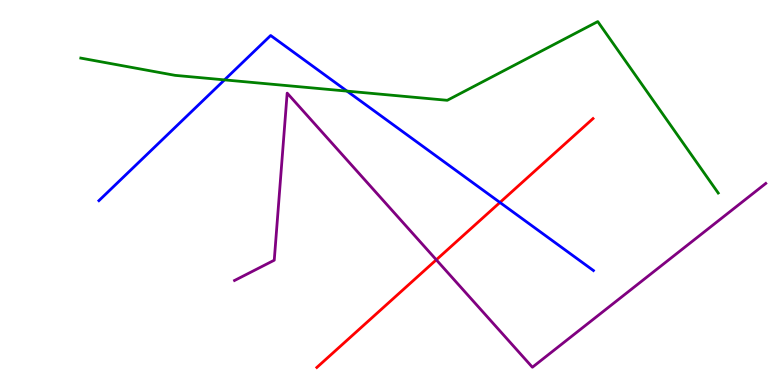[{'lines': ['blue', 'red'], 'intersections': [{'x': 6.45, 'y': 4.74}]}, {'lines': ['green', 'red'], 'intersections': []}, {'lines': ['purple', 'red'], 'intersections': [{'x': 5.63, 'y': 3.25}]}, {'lines': ['blue', 'green'], 'intersections': [{'x': 2.9, 'y': 7.93}, {'x': 4.48, 'y': 7.63}]}, {'lines': ['blue', 'purple'], 'intersections': []}, {'lines': ['green', 'purple'], 'intersections': []}]